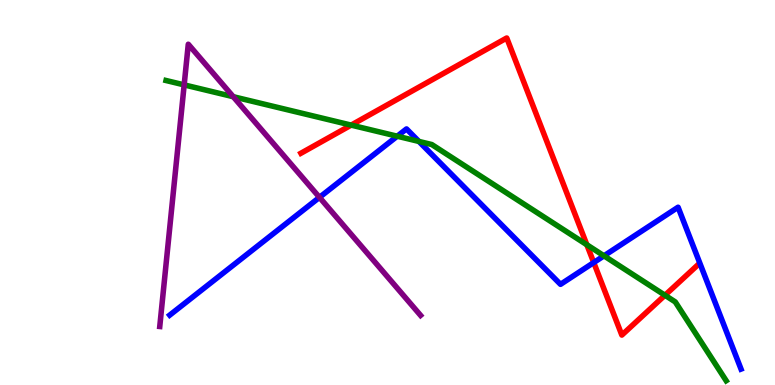[{'lines': ['blue', 'red'], 'intersections': [{'x': 7.66, 'y': 3.18}]}, {'lines': ['green', 'red'], 'intersections': [{'x': 4.53, 'y': 6.75}, {'x': 7.57, 'y': 3.64}, {'x': 8.58, 'y': 2.33}]}, {'lines': ['purple', 'red'], 'intersections': []}, {'lines': ['blue', 'green'], 'intersections': [{'x': 5.13, 'y': 6.46}, {'x': 5.41, 'y': 6.33}, {'x': 7.79, 'y': 3.36}]}, {'lines': ['blue', 'purple'], 'intersections': [{'x': 4.12, 'y': 4.87}]}, {'lines': ['green', 'purple'], 'intersections': [{'x': 2.38, 'y': 7.8}, {'x': 3.01, 'y': 7.49}]}]